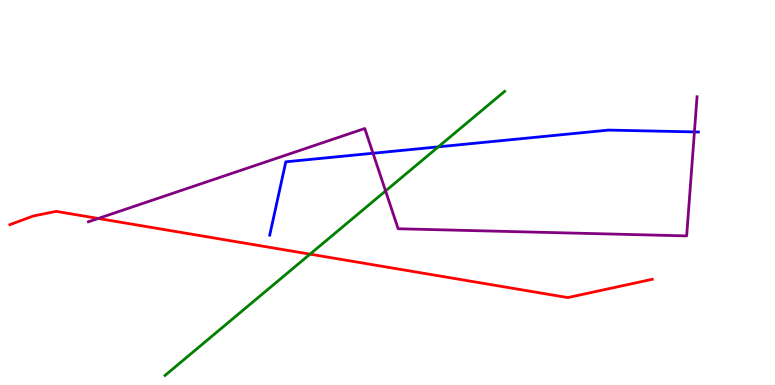[{'lines': ['blue', 'red'], 'intersections': []}, {'lines': ['green', 'red'], 'intersections': [{'x': 4.0, 'y': 3.4}]}, {'lines': ['purple', 'red'], 'intersections': [{'x': 1.27, 'y': 4.33}]}, {'lines': ['blue', 'green'], 'intersections': [{'x': 5.66, 'y': 6.19}]}, {'lines': ['blue', 'purple'], 'intersections': [{'x': 4.81, 'y': 6.02}, {'x': 8.96, 'y': 6.57}]}, {'lines': ['green', 'purple'], 'intersections': [{'x': 4.98, 'y': 5.04}]}]